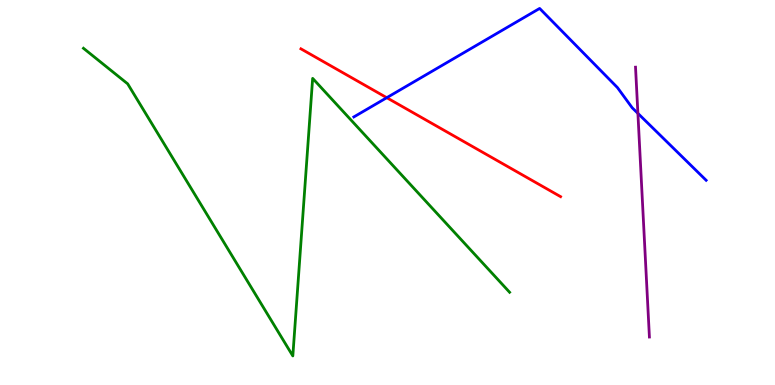[{'lines': ['blue', 'red'], 'intersections': [{'x': 4.99, 'y': 7.46}]}, {'lines': ['green', 'red'], 'intersections': []}, {'lines': ['purple', 'red'], 'intersections': []}, {'lines': ['blue', 'green'], 'intersections': []}, {'lines': ['blue', 'purple'], 'intersections': [{'x': 8.23, 'y': 7.06}]}, {'lines': ['green', 'purple'], 'intersections': []}]